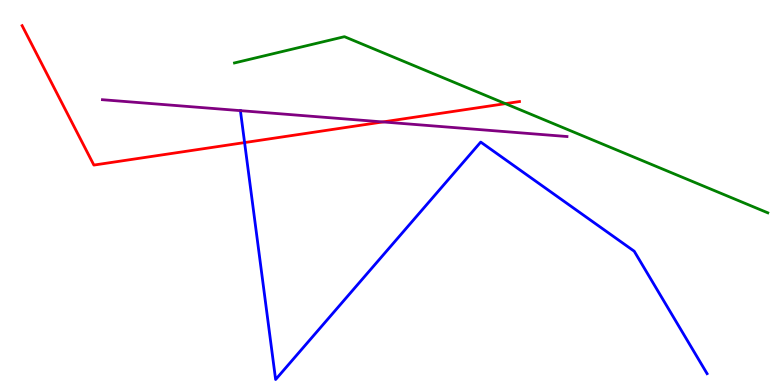[{'lines': ['blue', 'red'], 'intersections': [{'x': 3.16, 'y': 6.3}]}, {'lines': ['green', 'red'], 'intersections': [{'x': 6.52, 'y': 7.31}]}, {'lines': ['purple', 'red'], 'intersections': [{'x': 4.94, 'y': 6.83}]}, {'lines': ['blue', 'green'], 'intersections': []}, {'lines': ['blue', 'purple'], 'intersections': [{'x': 3.1, 'y': 7.13}]}, {'lines': ['green', 'purple'], 'intersections': []}]